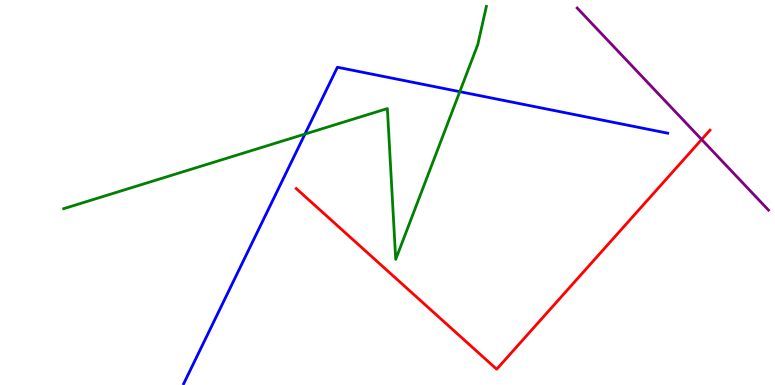[{'lines': ['blue', 'red'], 'intersections': []}, {'lines': ['green', 'red'], 'intersections': []}, {'lines': ['purple', 'red'], 'intersections': [{'x': 9.05, 'y': 6.38}]}, {'lines': ['blue', 'green'], 'intersections': [{'x': 3.93, 'y': 6.52}, {'x': 5.93, 'y': 7.62}]}, {'lines': ['blue', 'purple'], 'intersections': []}, {'lines': ['green', 'purple'], 'intersections': []}]